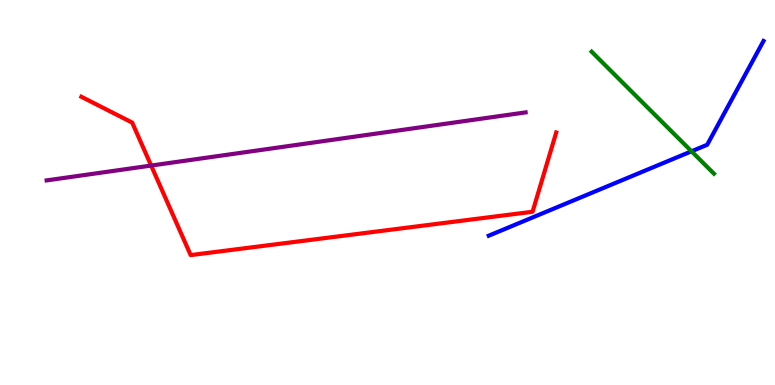[{'lines': ['blue', 'red'], 'intersections': []}, {'lines': ['green', 'red'], 'intersections': []}, {'lines': ['purple', 'red'], 'intersections': [{'x': 1.95, 'y': 5.7}]}, {'lines': ['blue', 'green'], 'intersections': [{'x': 8.92, 'y': 6.07}]}, {'lines': ['blue', 'purple'], 'intersections': []}, {'lines': ['green', 'purple'], 'intersections': []}]